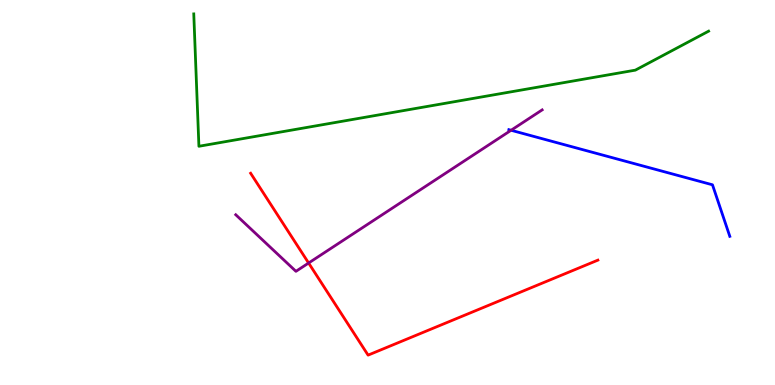[{'lines': ['blue', 'red'], 'intersections': []}, {'lines': ['green', 'red'], 'intersections': []}, {'lines': ['purple', 'red'], 'intersections': [{'x': 3.98, 'y': 3.17}]}, {'lines': ['blue', 'green'], 'intersections': []}, {'lines': ['blue', 'purple'], 'intersections': [{'x': 6.59, 'y': 6.62}]}, {'lines': ['green', 'purple'], 'intersections': []}]